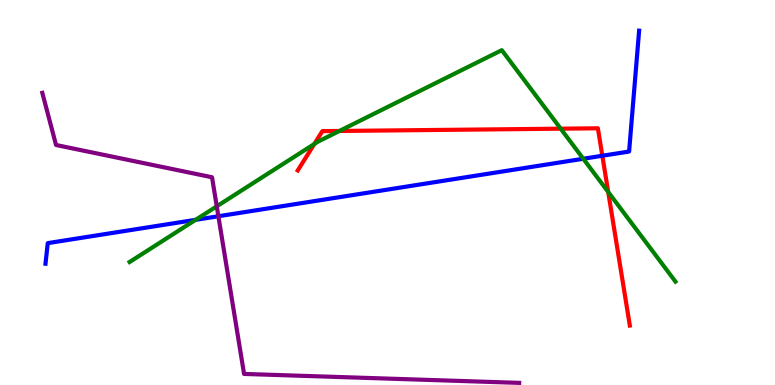[{'lines': ['blue', 'red'], 'intersections': [{'x': 7.77, 'y': 5.95}]}, {'lines': ['green', 'red'], 'intersections': [{'x': 4.06, 'y': 6.26}, {'x': 4.38, 'y': 6.6}, {'x': 7.23, 'y': 6.66}, {'x': 7.85, 'y': 5.01}]}, {'lines': ['purple', 'red'], 'intersections': []}, {'lines': ['blue', 'green'], 'intersections': [{'x': 2.52, 'y': 4.29}, {'x': 7.53, 'y': 5.88}]}, {'lines': ['blue', 'purple'], 'intersections': [{'x': 2.82, 'y': 4.38}]}, {'lines': ['green', 'purple'], 'intersections': [{'x': 2.8, 'y': 4.64}]}]